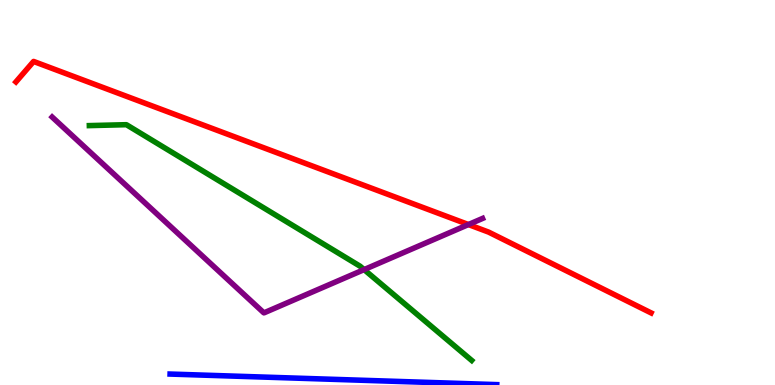[{'lines': ['blue', 'red'], 'intersections': []}, {'lines': ['green', 'red'], 'intersections': []}, {'lines': ['purple', 'red'], 'intersections': [{'x': 6.04, 'y': 4.17}]}, {'lines': ['blue', 'green'], 'intersections': []}, {'lines': ['blue', 'purple'], 'intersections': []}, {'lines': ['green', 'purple'], 'intersections': [{'x': 4.7, 'y': 3.0}]}]